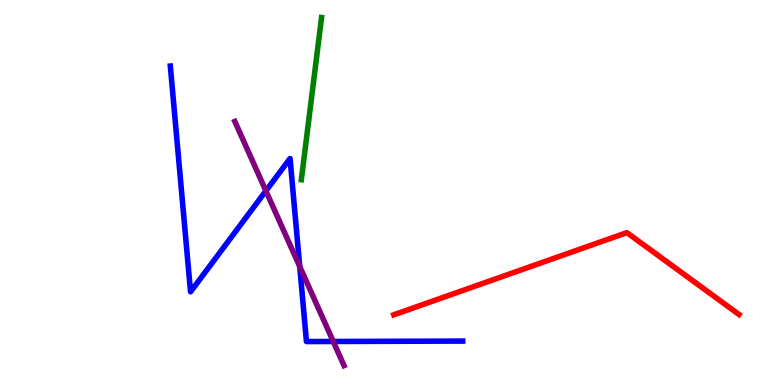[{'lines': ['blue', 'red'], 'intersections': []}, {'lines': ['green', 'red'], 'intersections': []}, {'lines': ['purple', 'red'], 'intersections': []}, {'lines': ['blue', 'green'], 'intersections': []}, {'lines': ['blue', 'purple'], 'intersections': [{'x': 3.43, 'y': 5.04}, {'x': 3.87, 'y': 3.08}, {'x': 4.3, 'y': 1.13}]}, {'lines': ['green', 'purple'], 'intersections': []}]